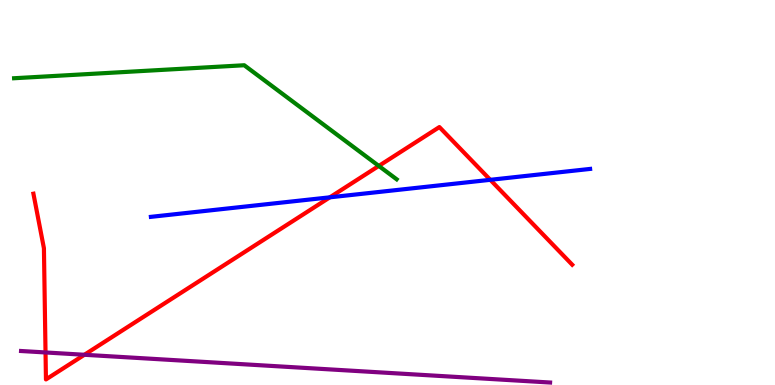[{'lines': ['blue', 'red'], 'intersections': [{'x': 4.26, 'y': 4.87}, {'x': 6.33, 'y': 5.33}]}, {'lines': ['green', 'red'], 'intersections': [{'x': 4.89, 'y': 5.69}]}, {'lines': ['purple', 'red'], 'intersections': [{'x': 0.587, 'y': 0.845}, {'x': 1.09, 'y': 0.785}]}, {'lines': ['blue', 'green'], 'intersections': []}, {'lines': ['blue', 'purple'], 'intersections': []}, {'lines': ['green', 'purple'], 'intersections': []}]